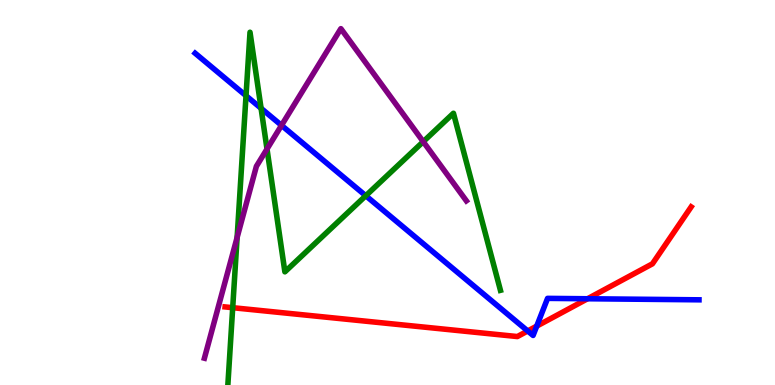[{'lines': ['blue', 'red'], 'intersections': [{'x': 6.81, 'y': 1.4}, {'x': 6.93, 'y': 1.53}, {'x': 7.58, 'y': 2.24}]}, {'lines': ['green', 'red'], 'intersections': [{'x': 3.0, 'y': 2.01}]}, {'lines': ['purple', 'red'], 'intersections': []}, {'lines': ['blue', 'green'], 'intersections': [{'x': 3.17, 'y': 7.51}, {'x': 3.37, 'y': 7.19}, {'x': 4.72, 'y': 4.92}]}, {'lines': ['blue', 'purple'], 'intersections': [{'x': 3.63, 'y': 6.74}]}, {'lines': ['green', 'purple'], 'intersections': [{'x': 3.06, 'y': 3.83}, {'x': 3.45, 'y': 6.13}, {'x': 5.46, 'y': 6.32}]}]